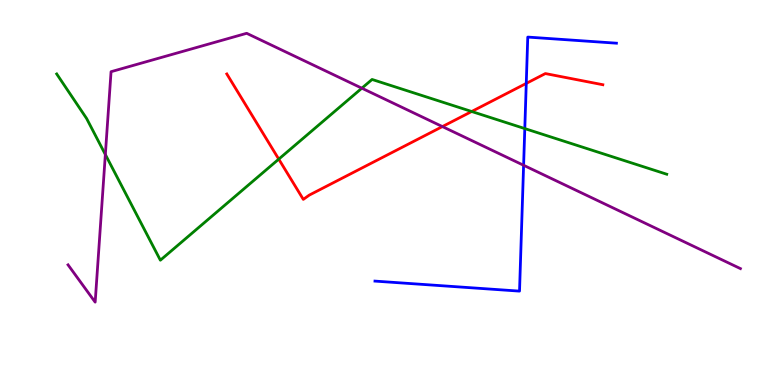[{'lines': ['blue', 'red'], 'intersections': [{'x': 6.79, 'y': 7.83}]}, {'lines': ['green', 'red'], 'intersections': [{'x': 3.6, 'y': 5.87}, {'x': 6.09, 'y': 7.1}]}, {'lines': ['purple', 'red'], 'intersections': [{'x': 5.71, 'y': 6.71}]}, {'lines': ['blue', 'green'], 'intersections': [{'x': 6.77, 'y': 6.66}]}, {'lines': ['blue', 'purple'], 'intersections': [{'x': 6.76, 'y': 5.71}]}, {'lines': ['green', 'purple'], 'intersections': [{'x': 1.36, 'y': 5.99}, {'x': 4.67, 'y': 7.71}]}]